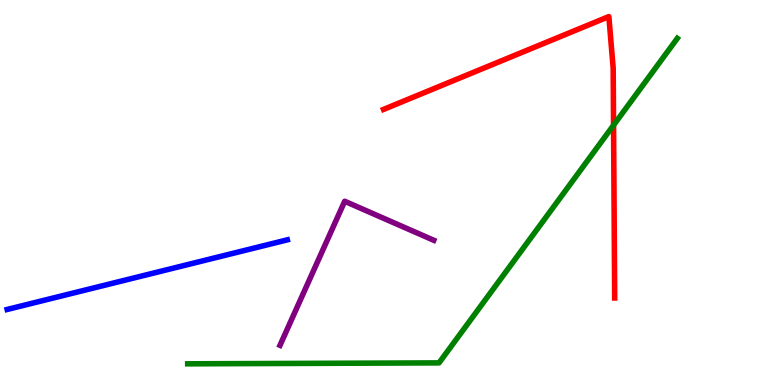[{'lines': ['blue', 'red'], 'intersections': []}, {'lines': ['green', 'red'], 'intersections': [{'x': 7.92, 'y': 6.75}]}, {'lines': ['purple', 'red'], 'intersections': []}, {'lines': ['blue', 'green'], 'intersections': []}, {'lines': ['blue', 'purple'], 'intersections': []}, {'lines': ['green', 'purple'], 'intersections': []}]